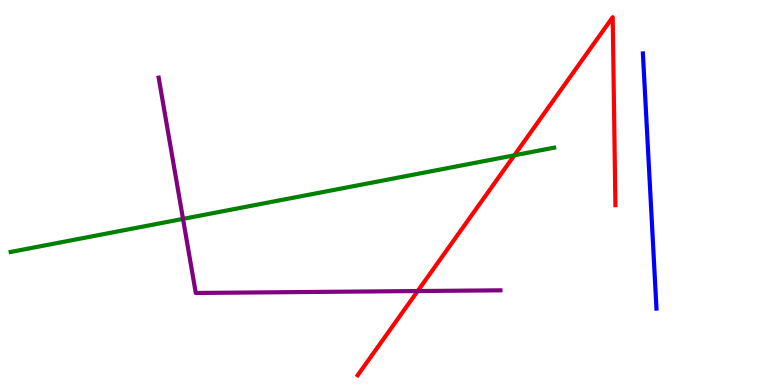[{'lines': ['blue', 'red'], 'intersections': []}, {'lines': ['green', 'red'], 'intersections': [{'x': 6.64, 'y': 5.97}]}, {'lines': ['purple', 'red'], 'intersections': [{'x': 5.39, 'y': 2.44}]}, {'lines': ['blue', 'green'], 'intersections': []}, {'lines': ['blue', 'purple'], 'intersections': []}, {'lines': ['green', 'purple'], 'intersections': [{'x': 2.36, 'y': 4.31}]}]